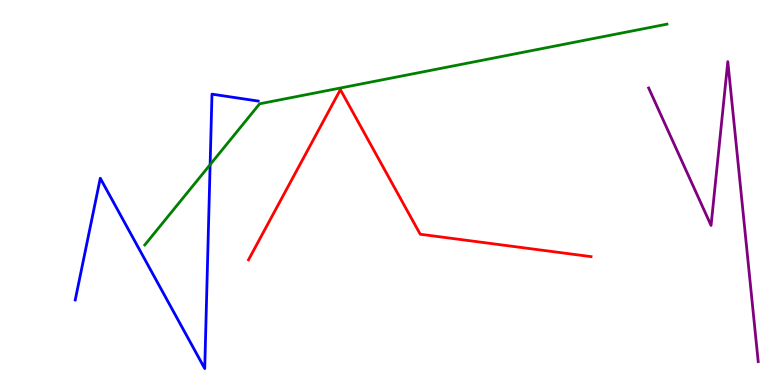[{'lines': ['blue', 'red'], 'intersections': []}, {'lines': ['green', 'red'], 'intersections': []}, {'lines': ['purple', 'red'], 'intersections': []}, {'lines': ['blue', 'green'], 'intersections': [{'x': 2.71, 'y': 5.72}]}, {'lines': ['blue', 'purple'], 'intersections': []}, {'lines': ['green', 'purple'], 'intersections': []}]